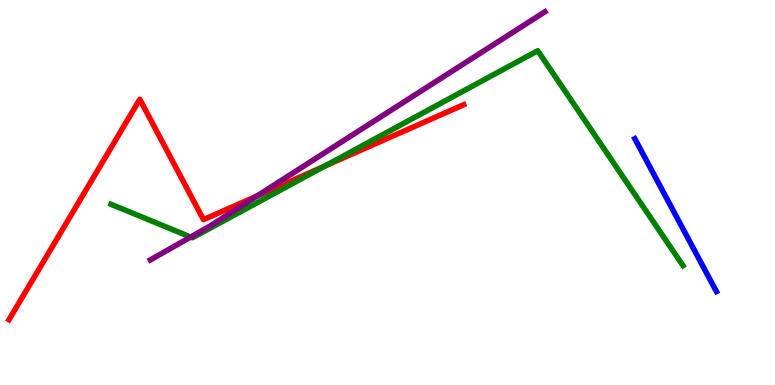[{'lines': ['blue', 'red'], 'intersections': []}, {'lines': ['green', 'red'], 'intersections': [{'x': 4.19, 'y': 5.69}]}, {'lines': ['purple', 'red'], 'intersections': [{'x': 3.32, 'y': 4.91}]}, {'lines': ['blue', 'green'], 'intersections': []}, {'lines': ['blue', 'purple'], 'intersections': []}, {'lines': ['green', 'purple'], 'intersections': [{'x': 2.46, 'y': 3.84}]}]